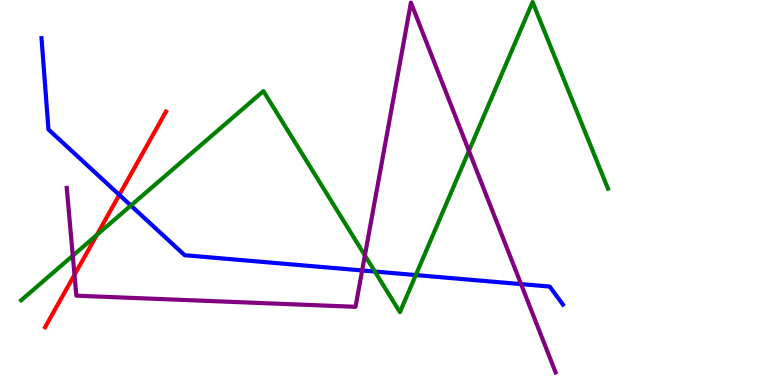[{'lines': ['blue', 'red'], 'intersections': [{'x': 1.54, 'y': 4.94}]}, {'lines': ['green', 'red'], 'intersections': [{'x': 1.25, 'y': 3.9}]}, {'lines': ['purple', 'red'], 'intersections': [{'x': 0.961, 'y': 2.86}]}, {'lines': ['blue', 'green'], 'intersections': [{'x': 1.69, 'y': 4.66}, {'x': 4.84, 'y': 2.95}, {'x': 5.37, 'y': 2.86}]}, {'lines': ['blue', 'purple'], 'intersections': [{'x': 4.67, 'y': 2.98}, {'x': 6.72, 'y': 2.62}]}, {'lines': ['green', 'purple'], 'intersections': [{'x': 0.939, 'y': 3.36}, {'x': 4.71, 'y': 3.37}, {'x': 6.05, 'y': 6.08}]}]